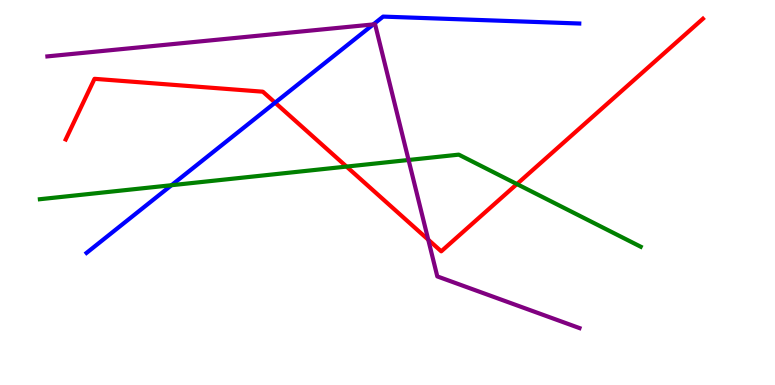[{'lines': ['blue', 'red'], 'intersections': [{'x': 3.55, 'y': 7.33}]}, {'lines': ['green', 'red'], 'intersections': [{'x': 4.47, 'y': 5.67}, {'x': 6.67, 'y': 5.22}]}, {'lines': ['purple', 'red'], 'intersections': [{'x': 5.53, 'y': 3.77}]}, {'lines': ['blue', 'green'], 'intersections': [{'x': 2.21, 'y': 5.19}]}, {'lines': ['blue', 'purple'], 'intersections': [{'x': 4.82, 'y': 9.37}]}, {'lines': ['green', 'purple'], 'intersections': [{'x': 5.27, 'y': 5.84}]}]